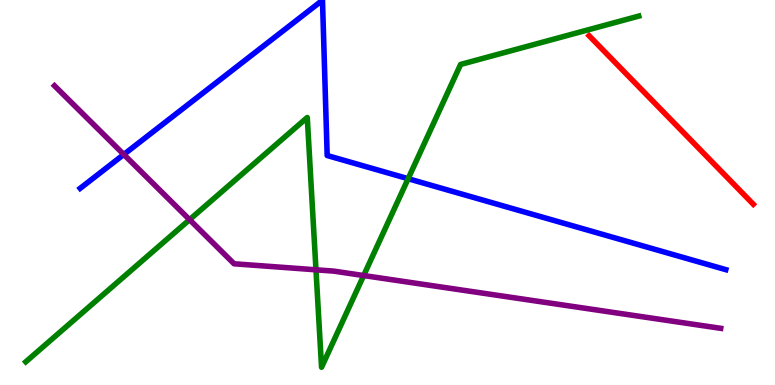[{'lines': ['blue', 'red'], 'intersections': []}, {'lines': ['green', 'red'], 'intersections': []}, {'lines': ['purple', 'red'], 'intersections': []}, {'lines': ['blue', 'green'], 'intersections': [{'x': 5.27, 'y': 5.36}]}, {'lines': ['blue', 'purple'], 'intersections': [{'x': 1.6, 'y': 5.99}]}, {'lines': ['green', 'purple'], 'intersections': [{'x': 2.45, 'y': 4.29}, {'x': 4.08, 'y': 2.99}, {'x': 4.69, 'y': 2.84}]}]